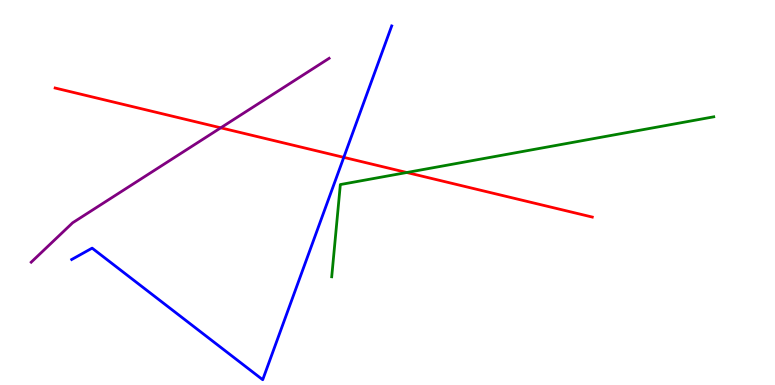[{'lines': ['blue', 'red'], 'intersections': [{'x': 4.44, 'y': 5.91}]}, {'lines': ['green', 'red'], 'intersections': [{'x': 5.25, 'y': 5.52}]}, {'lines': ['purple', 'red'], 'intersections': [{'x': 2.85, 'y': 6.68}]}, {'lines': ['blue', 'green'], 'intersections': []}, {'lines': ['blue', 'purple'], 'intersections': []}, {'lines': ['green', 'purple'], 'intersections': []}]